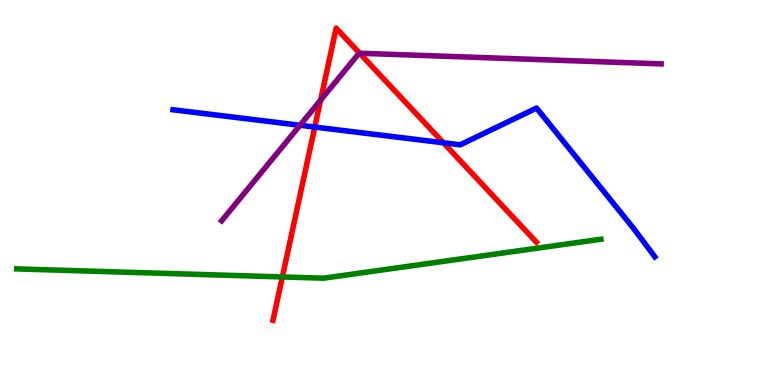[{'lines': ['blue', 'red'], 'intersections': [{'x': 4.06, 'y': 6.7}, {'x': 5.72, 'y': 6.29}]}, {'lines': ['green', 'red'], 'intersections': [{'x': 3.64, 'y': 2.81}]}, {'lines': ['purple', 'red'], 'intersections': [{'x': 4.14, 'y': 7.4}, {'x': 4.64, 'y': 8.62}]}, {'lines': ['blue', 'green'], 'intersections': []}, {'lines': ['blue', 'purple'], 'intersections': [{'x': 3.87, 'y': 6.75}]}, {'lines': ['green', 'purple'], 'intersections': []}]